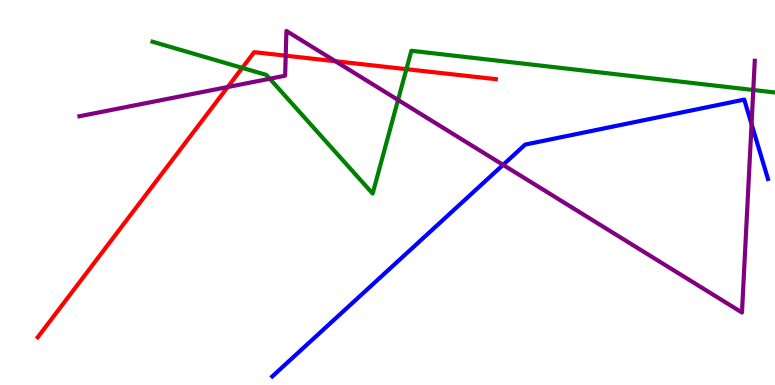[{'lines': ['blue', 'red'], 'intersections': []}, {'lines': ['green', 'red'], 'intersections': [{'x': 3.13, 'y': 8.24}, {'x': 5.24, 'y': 8.2}]}, {'lines': ['purple', 'red'], 'intersections': [{'x': 2.94, 'y': 7.74}, {'x': 3.69, 'y': 8.55}, {'x': 4.33, 'y': 8.41}]}, {'lines': ['blue', 'green'], 'intersections': []}, {'lines': ['blue', 'purple'], 'intersections': [{'x': 6.49, 'y': 5.72}, {'x': 9.7, 'y': 6.78}]}, {'lines': ['green', 'purple'], 'intersections': [{'x': 3.48, 'y': 7.96}, {'x': 5.14, 'y': 7.4}, {'x': 9.72, 'y': 7.66}]}]